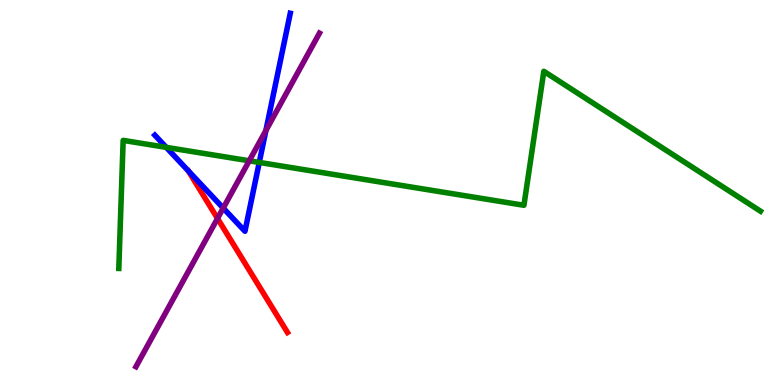[{'lines': ['blue', 'red'], 'intersections': []}, {'lines': ['green', 'red'], 'intersections': []}, {'lines': ['purple', 'red'], 'intersections': [{'x': 2.81, 'y': 4.33}]}, {'lines': ['blue', 'green'], 'intersections': [{'x': 2.15, 'y': 6.17}, {'x': 3.35, 'y': 5.78}]}, {'lines': ['blue', 'purple'], 'intersections': [{'x': 2.88, 'y': 4.6}, {'x': 3.43, 'y': 6.61}]}, {'lines': ['green', 'purple'], 'intersections': [{'x': 3.22, 'y': 5.82}]}]